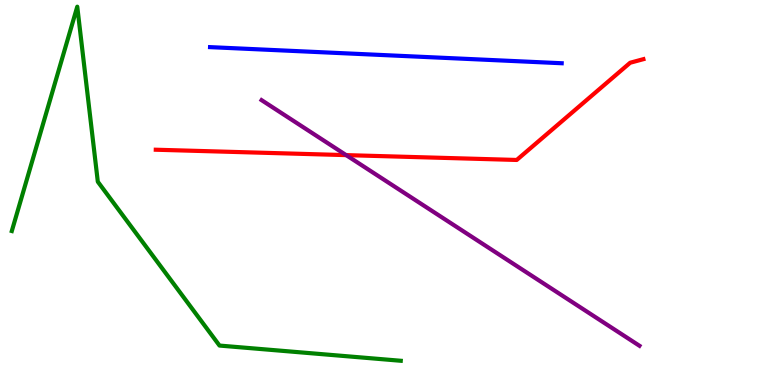[{'lines': ['blue', 'red'], 'intersections': []}, {'lines': ['green', 'red'], 'intersections': []}, {'lines': ['purple', 'red'], 'intersections': [{'x': 4.47, 'y': 5.97}]}, {'lines': ['blue', 'green'], 'intersections': []}, {'lines': ['blue', 'purple'], 'intersections': []}, {'lines': ['green', 'purple'], 'intersections': []}]